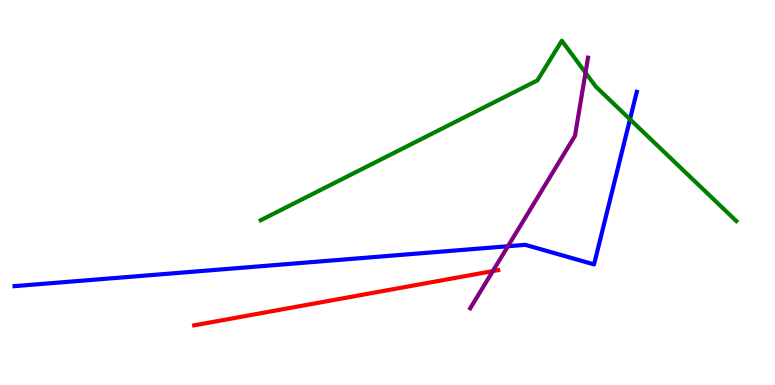[{'lines': ['blue', 'red'], 'intersections': []}, {'lines': ['green', 'red'], 'intersections': []}, {'lines': ['purple', 'red'], 'intersections': [{'x': 6.36, 'y': 2.96}]}, {'lines': ['blue', 'green'], 'intersections': [{'x': 8.13, 'y': 6.9}]}, {'lines': ['blue', 'purple'], 'intersections': [{'x': 6.55, 'y': 3.6}]}, {'lines': ['green', 'purple'], 'intersections': [{'x': 7.55, 'y': 8.11}]}]